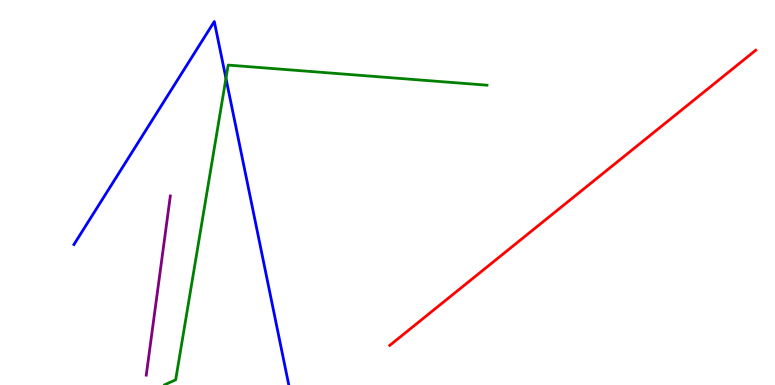[{'lines': ['blue', 'red'], 'intersections': []}, {'lines': ['green', 'red'], 'intersections': []}, {'lines': ['purple', 'red'], 'intersections': []}, {'lines': ['blue', 'green'], 'intersections': [{'x': 2.92, 'y': 7.96}]}, {'lines': ['blue', 'purple'], 'intersections': []}, {'lines': ['green', 'purple'], 'intersections': []}]